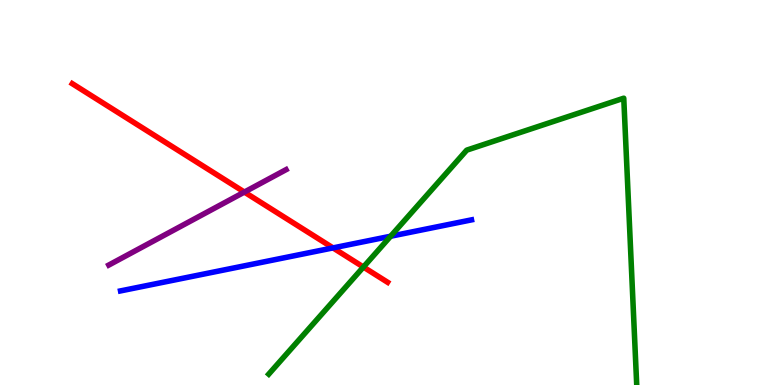[{'lines': ['blue', 'red'], 'intersections': [{'x': 4.3, 'y': 3.56}]}, {'lines': ['green', 'red'], 'intersections': [{'x': 4.69, 'y': 3.06}]}, {'lines': ['purple', 'red'], 'intersections': [{'x': 3.15, 'y': 5.01}]}, {'lines': ['blue', 'green'], 'intersections': [{'x': 5.04, 'y': 3.86}]}, {'lines': ['blue', 'purple'], 'intersections': []}, {'lines': ['green', 'purple'], 'intersections': []}]